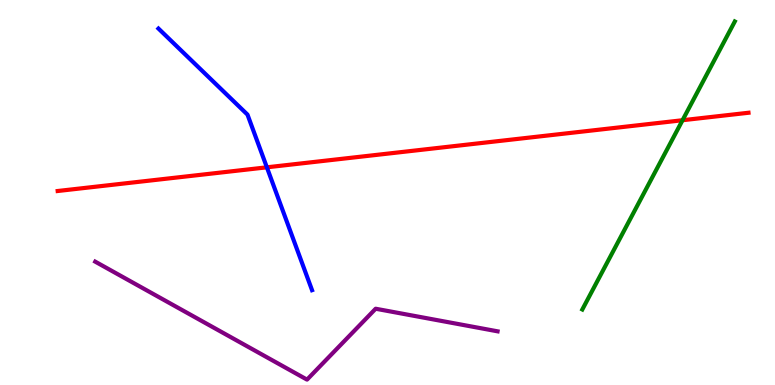[{'lines': ['blue', 'red'], 'intersections': [{'x': 3.44, 'y': 5.65}]}, {'lines': ['green', 'red'], 'intersections': [{'x': 8.81, 'y': 6.88}]}, {'lines': ['purple', 'red'], 'intersections': []}, {'lines': ['blue', 'green'], 'intersections': []}, {'lines': ['blue', 'purple'], 'intersections': []}, {'lines': ['green', 'purple'], 'intersections': []}]